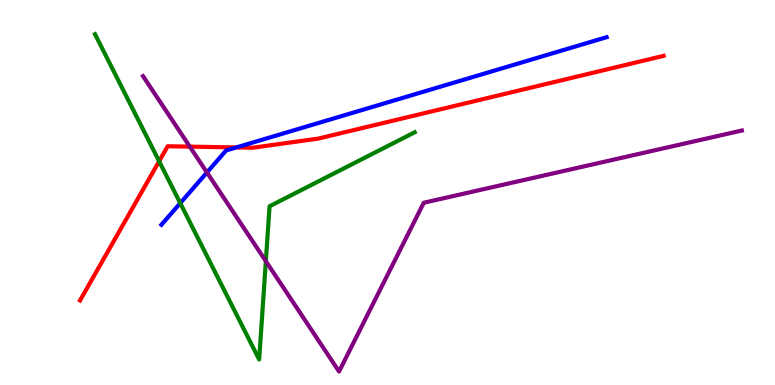[{'lines': ['blue', 'red'], 'intersections': [{'x': 3.05, 'y': 6.17}]}, {'lines': ['green', 'red'], 'intersections': [{'x': 2.05, 'y': 5.81}]}, {'lines': ['purple', 'red'], 'intersections': [{'x': 2.45, 'y': 6.19}]}, {'lines': ['blue', 'green'], 'intersections': [{'x': 2.33, 'y': 4.72}]}, {'lines': ['blue', 'purple'], 'intersections': [{'x': 2.67, 'y': 5.52}]}, {'lines': ['green', 'purple'], 'intersections': [{'x': 3.43, 'y': 3.22}]}]